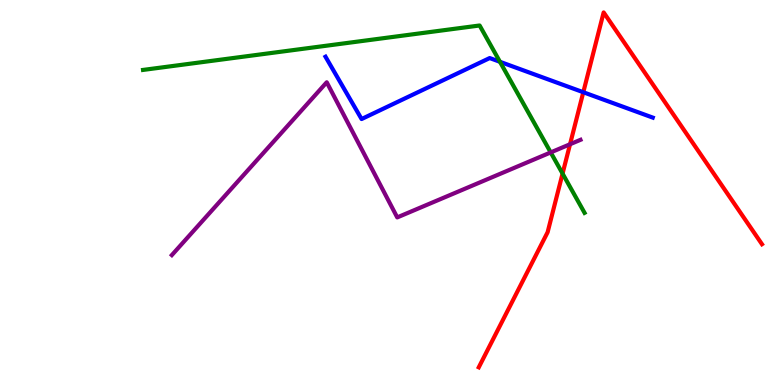[{'lines': ['blue', 'red'], 'intersections': [{'x': 7.53, 'y': 7.6}]}, {'lines': ['green', 'red'], 'intersections': [{'x': 7.26, 'y': 5.49}]}, {'lines': ['purple', 'red'], 'intersections': [{'x': 7.36, 'y': 6.25}]}, {'lines': ['blue', 'green'], 'intersections': [{'x': 6.45, 'y': 8.39}]}, {'lines': ['blue', 'purple'], 'intersections': []}, {'lines': ['green', 'purple'], 'intersections': [{'x': 7.11, 'y': 6.04}]}]